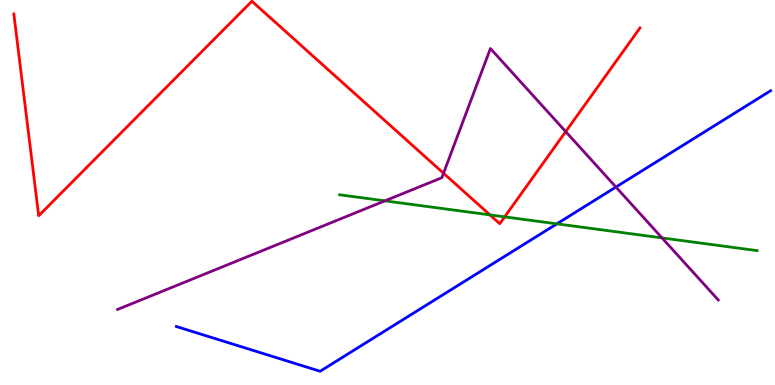[{'lines': ['blue', 'red'], 'intersections': []}, {'lines': ['green', 'red'], 'intersections': [{'x': 6.32, 'y': 4.42}, {'x': 6.51, 'y': 4.37}]}, {'lines': ['purple', 'red'], 'intersections': [{'x': 5.72, 'y': 5.5}, {'x': 7.3, 'y': 6.58}]}, {'lines': ['blue', 'green'], 'intersections': [{'x': 7.19, 'y': 4.19}]}, {'lines': ['blue', 'purple'], 'intersections': [{'x': 7.95, 'y': 5.14}]}, {'lines': ['green', 'purple'], 'intersections': [{'x': 4.97, 'y': 4.78}, {'x': 8.54, 'y': 3.82}]}]